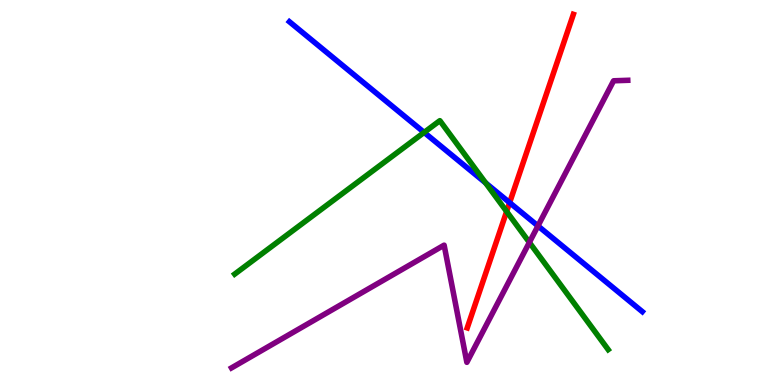[{'lines': ['blue', 'red'], 'intersections': [{'x': 6.58, 'y': 4.74}]}, {'lines': ['green', 'red'], 'intersections': [{'x': 6.54, 'y': 4.51}]}, {'lines': ['purple', 'red'], 'intersections': []}, {'lines': ['blue', 'green'], 'intersections': [{'x': 5.47, 'y': 6.56}, {'x': 6.27, 'y': 5.25}]}, {'lines': ['blue', 'purple'], 'intersections': [{'x': 6.94, 'y': 4.13}]}, {'lines': ['green', 'purple'], 'intersections': [{'x': 6.83, 'y': 3.7}]}]